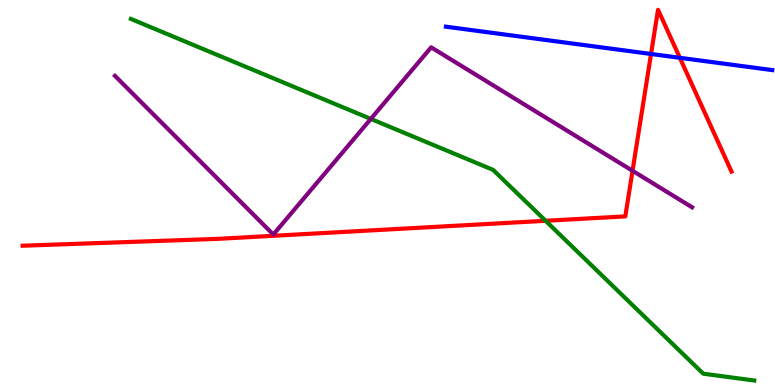[{'lines': ['blue', 'red'], 'intersections': [{'x': 8.4, 'y': 8.6}, {'x': 8.77, 'y': 8.5}]}, {'lines': ['green', 'red'], 'intersections': [{'x': 7.04, 'y': 4.27}]}, {'lines': ['purple', 'red'], 'intersections': [{'x': 8.16, 'y': 5.56}]}, {'lines': ['blue', 'green'], 'intersections': []}, {'lines': ['blue', 'purple'], 'intersections': []}, {'lines': ['green', 'purple'], 'intersections': [{'x': 4.78, 'y': 6.91}]}]